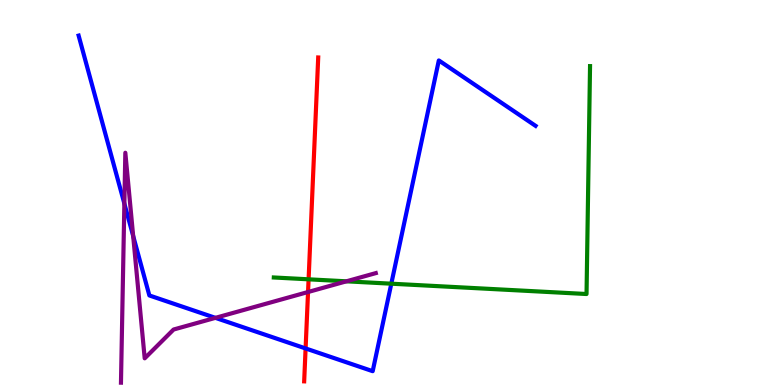[{'lines': ['blue', 'red'], 'intersections': [{'x': 3.94, 'y': 0.95}]}, {'lines': ['green', 'red'], 'intersections': [{'x': 3.98, 'y': 2.74}]}, {'lines': ['purple', 'red'], 'intersections': [{'x': 3.97, 'y': 2.42}]}, {'lines': ['blue', 'green'], 'intersections': [{'x': 5.05, 'y': 2.63}]}, {'lines': ['blue', 'purple'], 'intersections': [{'x': 1.6, 'y': 4.71}, {'x': 1.72, 'y': 3.87}, {'x': 2.78, 'y': 1.74}]}, {'lines': ['green', 'purple'], 'intersections': [{'x': 4.47, 'y': 2.69}]}]